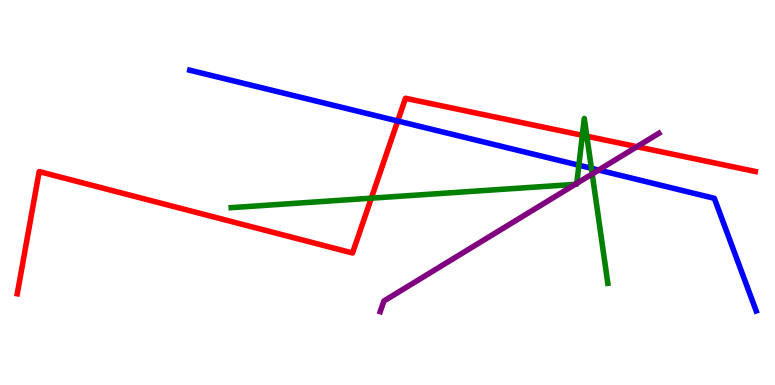[{'lines': ['blue', 'red'], 'intersections': [{'x': 5.13, 'y': 6.86}]}, {'lines': ['green', 'red'], 'intersections': [{'x': 4.79, 'y': 4.85}, {'x': 7.51, 'y': 6.49}, {'x': 7.57, 'y': 6.46}]}, {'lines': ['purple', 'red'], 'intersections': [{'x': 8.22, 'y': 6.19}]}, {'lines': ['blue', 'green'], 'intersections': [{'x': 7.47, 'y': 5.71}, {'x': 7.63, 'y': 5.63}]}, {'lines': ['blue', 'purple'], 'intersections': [{'x': 7.72, 'y': 5.58}]}, {'lines': ['green', 'purple'], 'intersections': [{'x': 7.42, 'y': 5.21}, {'x': 7.44, 'y': 5.24}, {'x': 7.64, 'y': 5.48}]}]